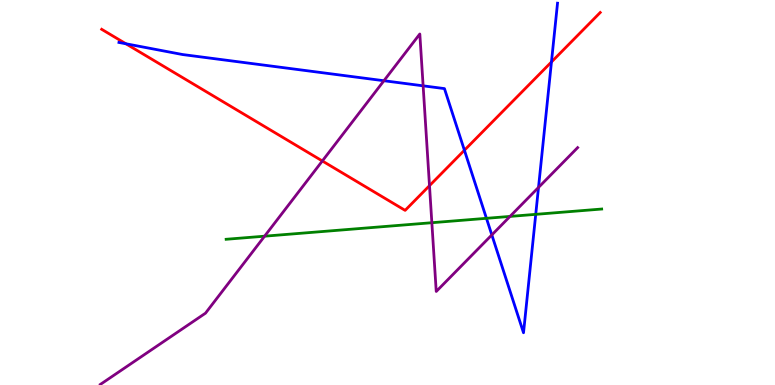[{'lines': ['blue', 'red'], 'intersections': [{'x': 1.62, 'y': 8.86}, {'x': 5.99, 'y': 6.1}, {'x': 7.12, 'y': 8.39}]}, {'lines': ['green', 'red'], 'intersections': []}, {'lines': ['purple', 'red'], 'intersections': [{'x': 4.16, 'y': 5.82}, {'x': 5.54, 'y': 5.18}]}, {'lines': ['blue', 'green'], 'intersections': [{'x': 6.28, 'y': 4.33}, {'x': 6.91, 'y': 4.43}]}, {'lines': ['blue', 'purple'], 'intersections': [{'x': 4.95, 'y': 7.9}, {'x': 5.46, 'y': 7.77}, {'x': 6.35, 'y': 3.9}, {'x': 6.95, 'y': 5.13}]}, {'lines': ['green', 'purple'], 'intersections': [{'x': 3.41, 'y': 3.87}, {'x': 5.57, 'y': 4.22}, {'x': 6.58, 'y': 4.38}]}]